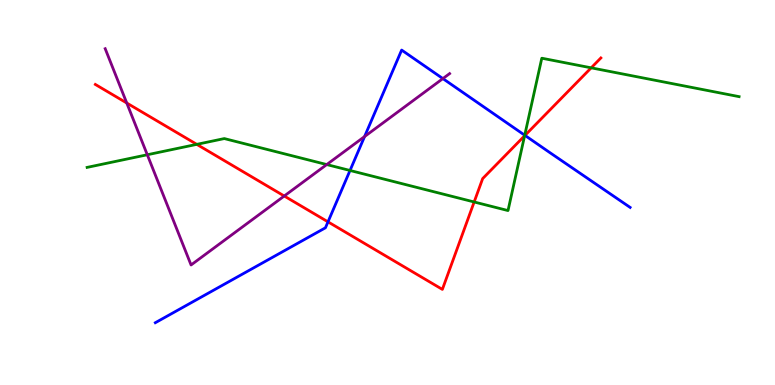[{'lines': ['blue', 'red'], 'intersections': [{'x': 4.23, 'y': 4.24}, {'x': 6.77, 'y': 6.48}]}, {'lines': ['green', 'red'], 'intersections': [{'x': 2.54, 'y': 6.25}, {'x': 6.12, 'y': 4.75}, {'x': 6.77, 'y': 6.47}, {'x': 7.63, 'y': 8.24}]}, {'lines': ['purple', 'red'], 'intersections': [{'x': 1.64, 'y': 7.32}, {'x': 3.67, 'y': 4.91}]}, {'lines': ['blue', 'green'], 'intersections': [{'x': 4.52, 'y': 5.57}, {'x': 6.77, 'y': 6.49}]}, {'lines': ['blue', 'purple'], 'intersections': [{'x': 4.7, 'y': 6.45}, {'x': 5.71, 'y': 7.96}]}, {'lines': ['green', 'purple'], 'intersections': [{'x': 1.9, 'y': 5.98}, {'x': 4.22, 'y': 5.73}]}]